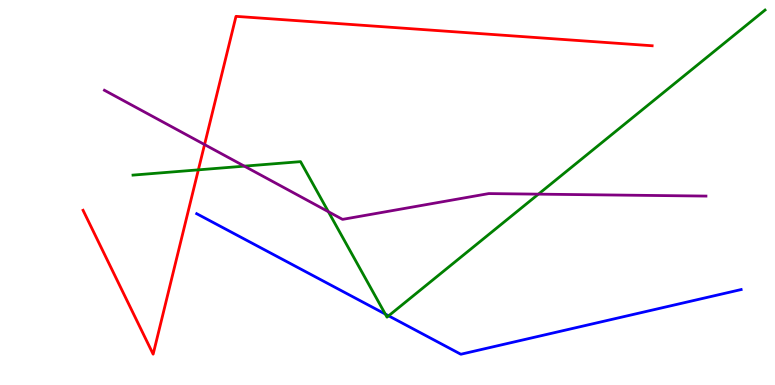[{'lines': ['blue', 'red'], 'intersections': []}, {'lines': ['green', 'red'], 'intersections': [{'x': 2.56, 'y': 5.59}]}, {'lines': ['purple', 'red'], 'intersections': [{'x': 2.64, 'y': 6.25}]}, {'lines': ['blue', 'green'], 'intersections': [{'x': 4.97, 'y': 1.84}, {'x': 5.01, 'y': 1.8}]}, {'lines': ['blue', 'purple'], 'intersections': []}, {'lines': ['green', 'purple'], 'intersections': [{'x': 3.15, 'y': 5.68}, {'x': 4.24, 'y': 4.5}, {'x': 6.95, 'y': 4.96}]}]